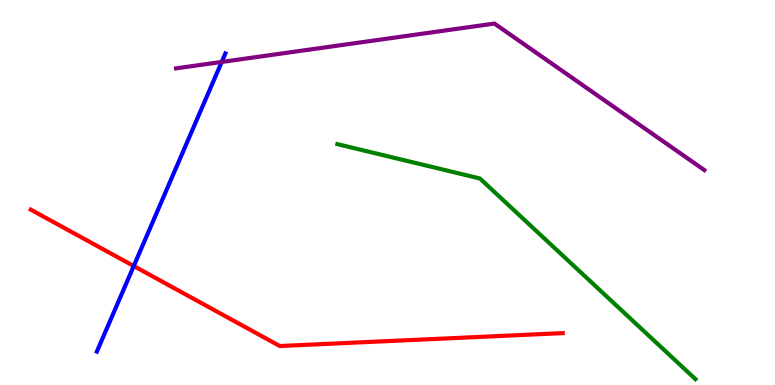[{'lines': ['blue', 'red'], 'intersections': [{'x': 1.73, 'y': 3.09}]}, {'lines': ['green', 'red'], 'intersections': []}, {'lines': ['purple', 'red'], 'intersections': []}, {'lines': ['blue', 'green'], 'intersections': []}, {'lines': ['blue', 'purple'], 'intersections': [{'x': 2.86, 'y': 8.39}]}, {'lines': ['green', 'purple'], 'intersections': []}]